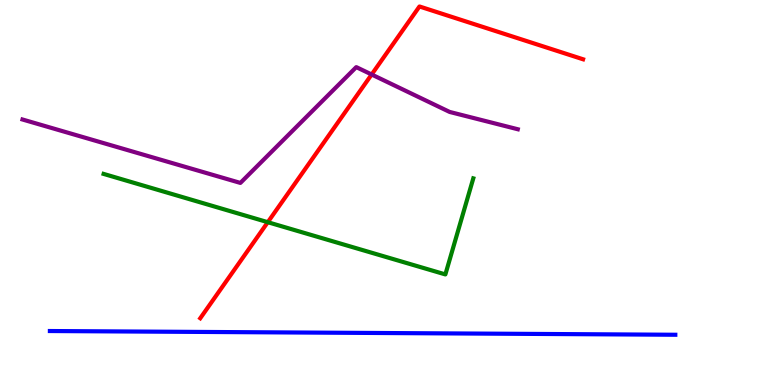[{'lines': ['blue', 'red'], 'intersections': []}, {'lines': ['green', 'red'], 'intersections': [{'x': 3.46, 'y': 4.23}]}, {'lines': ['purple', 'red'], 'intersections': [{'x': 4.8, 'y': 8.06}]}, {'lines': ['blue', 'green'], 'intersections': []}, {'lines': ['blue', 'purple'], 'intersections': []}, {'lines': ['green', 'purple'], 'intersections': []}]